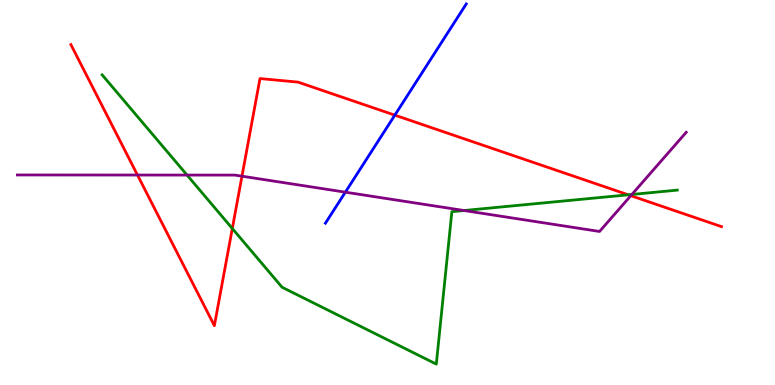[{'lines': ['blue', 'red'], 'intersections': [{'x': 5.09, 'y': 7.01}]}, {'lines': ['green', 'red'], 'intersections': [{'x': 3.0, 'y': 4.06}, {'x': 8.11, 'y': 4.94}]}, {'lines': ['purple', 'red'], 'intersections': [{'x': 1.77, 'y': 5.45}, {'x': 3.12, 'y': 5.42}, {'x': 8.14, 'y': 4.92}]}, {'lines': ['blue', 'green'], 'intersections': []}, {'lines': ['blue', 'purple'], 'intersections': [{'x': 4.46, 'y': 5.01}]}, {'lines': ['green', 'purple'], 'intersections': [{'x': 2.41, 'y': 5.45}, {'x': 5.99, 'y': 4.53}, {'x': 8.15, 'y': 4.95}]}]